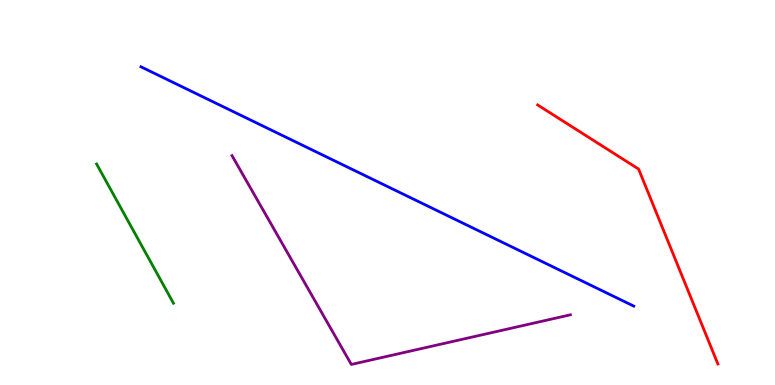[{'lines': ['blue', 'red'], 'intersections': []}, {'lines': ['green', 'red'], 'intersections': []}, {'lines': ['purple', 'red'], 'intersections': []}, {'lines': ['blue', 'green'], 'intersections': []}, {'lines': ['blue', 'purple'], 'intersections': []}, {'lines': ['green', 'purple'], 'intersections': []}]